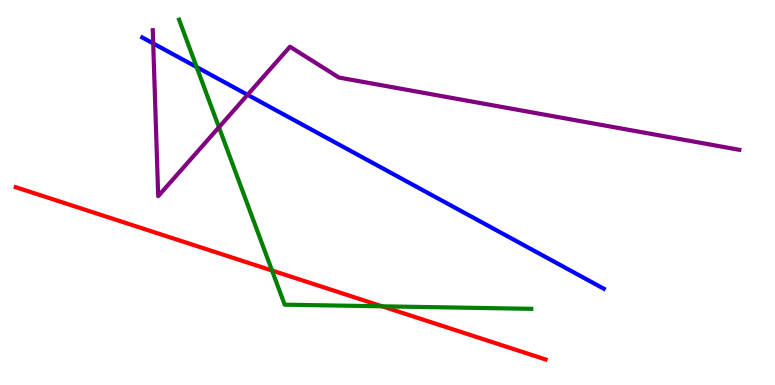[{'lines': ['blue', 'red'], 'intersections': []}, {'lines': ['green', 'red'], 'intersections': [{'x': 3.51, 'y': 2.97}, {'x': 4.93, 'y': 2.04}]}, {'lines': ['purple', 'red'], 'intersections': []}, {'lines': ['blue', 'green'], 'intersections': [{'x': 2.54, 'y': 8.26}]}, {'lines': ['blue', 'purple'], 'intersections': [{'x': 1.98, 'y': 8.87}, {'x': 3.19, 'y': 7.54}]}, {'lines': ['green', 'purple'], 'intersections': [{'x': 2.83, 'y': 6.69}]}]